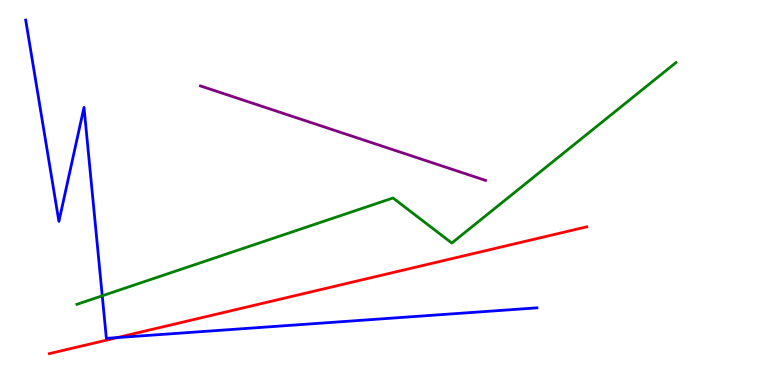[{'lines': ['blue', 'red'], 'intersections': [{'x': 1.51, 'y': 1.23}]}, {'lines': ['green', 'red'], 'intersections': []}, {'lines': ['purple', 'red'], 'intersections': []}, {'lines': ['blue', 'green'], 'intersections': [{'x': 1.32, 'y': 2.32}]}, {'lines': ['blue', 'purple'], 'intersections': []}, {'lines': ['green', 'purple'], 'intersections': []}]